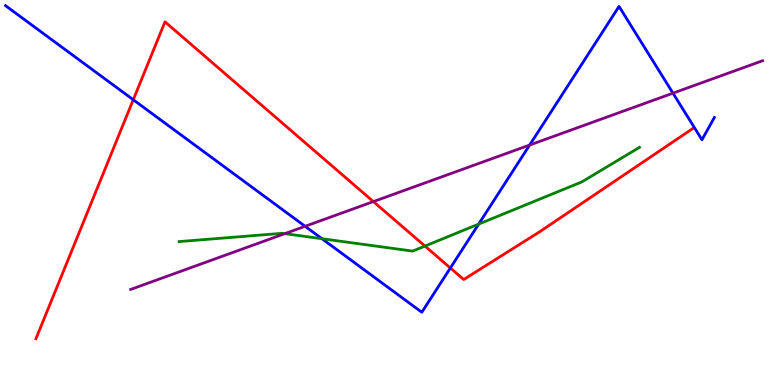[{'lines': ['blue', 'red'], 'intersections': [{'x': 1.72, 'y': 7.41}, {'x': 5.81, 'y': 3.04}]}, {'lines': ['green', 'red'], 'intersections': [{'x': 5.48, 'y': 3.61}]}, {'lines': ['purple', 'red'], 'intersections': [{'x': 4.82, 'y': 4.76}]}, {'lines': ['blue', 'green'], 'intersections': [{'x': 4.15, 'y': 3.8}, {'x': 6.18, 'y': 4.18}]}, {'lines': ['blue', 'purple'], 'intersections': [{'x': 3.94, 'y': 4.12}, {'x': 6.83, 'y': 6.23}, {'x': 8.68, 'y': 7.58}]}, {'lines': ['green', 'purple'], 'intersections': [{'x': 3.67, 'y': 3.93}]}]